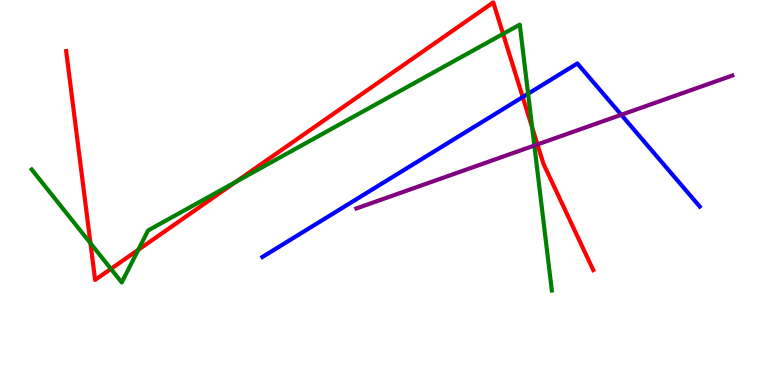[{'lines': ['blue', 'red'], 'intersections': [{'x': 6.74, 'y': 7.48}]}, {'lines': ['green', 'red'], 'intersections': [{'x': 1.17, 'y': 3.68}, {'x': 1.43, 'y': 3.02}, {'x': 1.78, 'y': 3.51}, {'x': 3.04, 'y': 5.27}, {'x': 6.49, 'y': 9.12}, {'x': 6.87, 'y': 6.69}]}, {'lines': ['purple', 'red'], 'intersections': [{'x': 6.93, 'y': 6.25}]}, {'lines': ['blue', 'green'], 'intersections': [{'x': 6.81, 'y': 7.57}]}, {'lines': ['blue', 'purple'], 'intersections': [{'x': 8.02, 'y': 7.02}]}, {'lines': ['green', 'purple'], 'intersections': [{'x': 6.89, 'y': 6.22}]}]